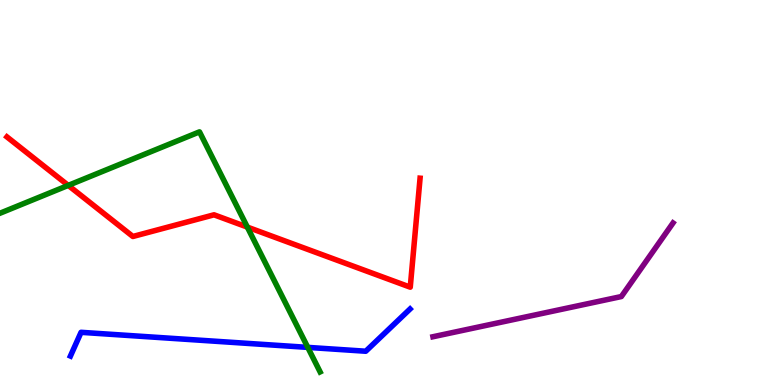[{'lines': ['blue', 'red'], 'intersections': []}, {'lines': ['green', 'red'], 'intersections': [{'x': 0.881, 'y': 5.18}, {'x': 3.19, 'y': 4.1}]}, {'lines': ['purple', 'red'], 'intersections': []}, {'lines': ['blue', 'green'], 'intersections': [{'x': 3.97, 'y': 0.977}]}, {'lines': ['blue', 'purple'], 'intersections': []}, {'lines': ['green', 'purple'], 'intersections': []}]